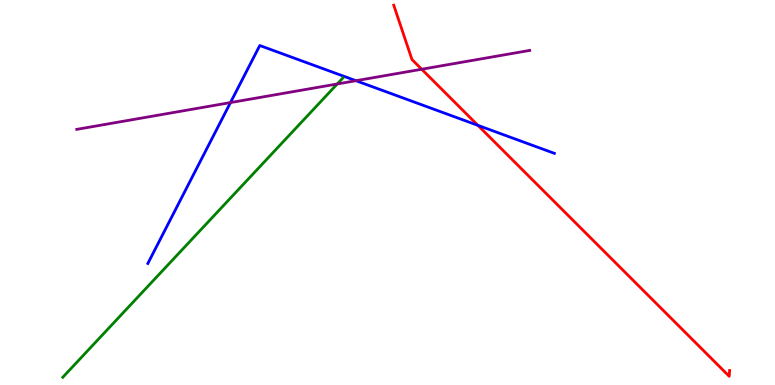[{'lines': ['blue', 'red'], 'intersections': [{'x': 6.17, 'y': 6.74}]}, {'lines': ['green', 'red'], 'intersections': []}, {'lines': ['purple', 'red'], 'intersections': [{'x': 5.44, 'y': 8.2}]}, {'lines': ['blue', 'green'], 'intersections': []}, {'lines': ['blue', 'purple'], 'intersections': [{'x': 2.97, 'y': 7.34}, {'x': 4.59, 'y': 7.9}]}, {'lines': ['green', 'purple'], 'intersections': [{'x': 4.35, 'y': 7.82}]}]